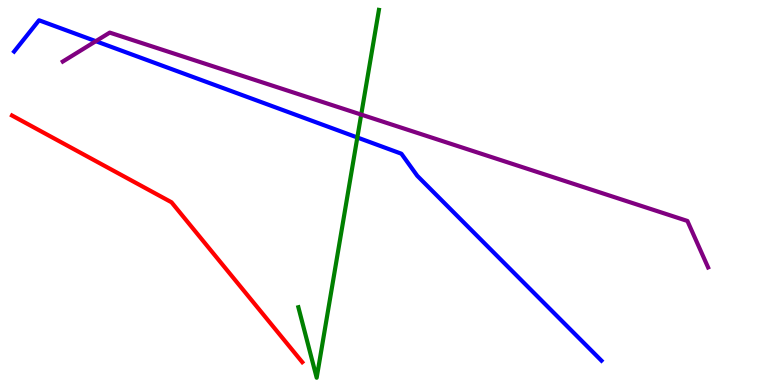[{'lines': ['blue', 'red'], 'intersections': []}, {'lines': ['green', 'red'], 'intersections': []}, {'lines': ['purple', 'red'], 'intersections': []}, {'lines': ['blue', 'green'], 'intersections': [{'x': 4.61, 'y': 6.43}]}, {'lines': ['blue', 'purple'], 'intersections': [{'x': 1.24, 'y': 8.93}]}, {'lines': ['green', 'purple'], 'intersections': [{'x': 4.66, 'y': 7.02}]}]